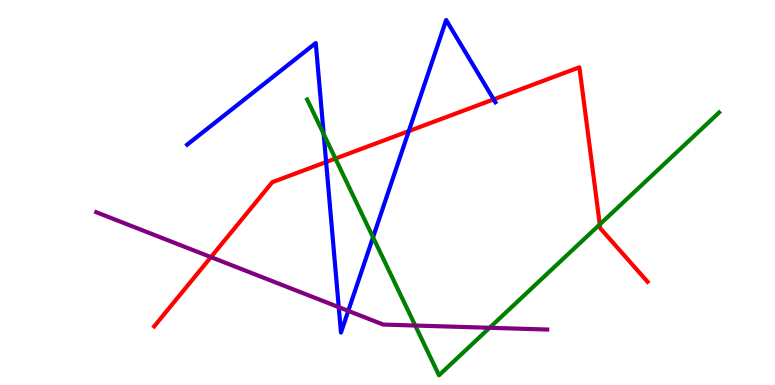[{'lines': ['blue', 'red'], 'intersections': [{'x': 4.21, 'y': 5.79}, {'x': 5.27, 'y': 6.59}, {'x': 6.37, 'y': 7.42}]}, {'lines': ['green', 'red'], 'intersections': [{'x': 4.33, 'y': 5.88}, {'x': 7.74, 'y': 4.17}]}, {'lines': ['purple', 'red'], 'intersections': [{'x': 2.72, 'y': 3.32}]}, {'lines': ['blue', 'green'], 'intersections': [{'x': 4.18, 'y': 6.52}, {'x': 4.81, 'y': 3.84}]}, {'lines': ['blue', 'purple'], 'intersections': [{'x': 4.37, 'y': 2.02}, {'x': 4.49, 'y': 1.93}]}, {'lines': ['green', 'purple'], 'intersections': [{'x': 5.36, 'y': 1.54}, {'x': 6.32, 'y': 1.49}]}]